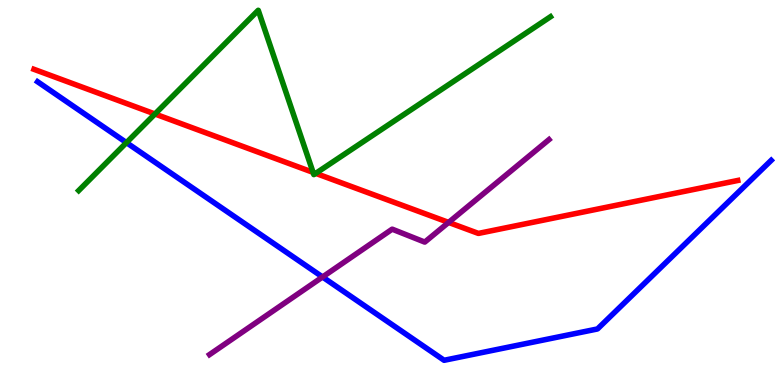[{'lines': ['blue', 'red'], 'intersections': []}, {'lines': ['green', 'red'], 'intersections': [{'x': 2.0, 'y': 7.04}, {'x': 4.04, 'y': 5.52}, {'x': 4.07, 'y': 5.5}]}, {'lines': ['purple', 'red'], 'intersections': [{'x': 5.79, 'y': 4.22}]}, {'lines': ['blue', 'green'], 'intersections': [{'x': 1.63, 'y': 6.3}]}, {'lines': ['blue', 'purple'], 'intersections': [{'x': 4.16, 'y': 2.81}]}, {'lines': ['green', 'purple'], 'intersections': []}]